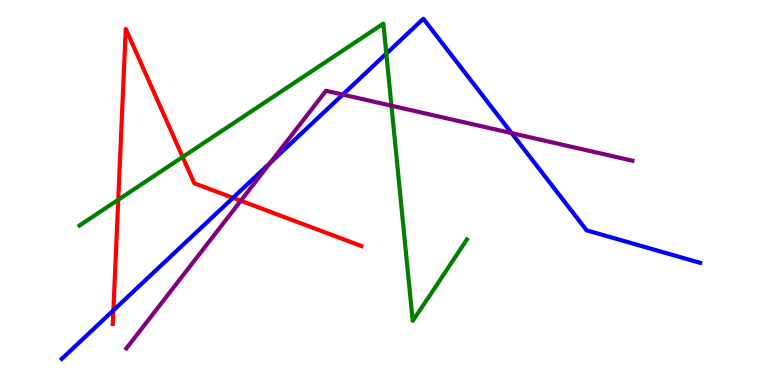[{'lines': ['blue', 'red'], 'intersections': [{'x': 1.46, 'y': 1.94}, {'x': 3.01, 'y': 4.86}]}, {'lines': ['green', 'red'], 'intersections': [{'x': 1.53, 'y': 4.81}, {'x': 2.36, 'y': 5.92}]}, {'lines': ['purple', 'red'], 'intersections': [{'x': 3.11, 'y': 4.79}]}, {'lines': ['blue', 'green'], 'intersections': [{'x': 4.98, 'y': 8.61}]}, {'lines': ['blue', 'purple'], 'intersections': [{'x': 3.49, 'y': 5.77}, {'x': 4.42, 'y': 7.54}, {'x': 6.6, 'y': 6.54}]}, {'lines': ['green', 'purple'], 'intersections': [{'x': 5.05, 'y': 7.25}]}]